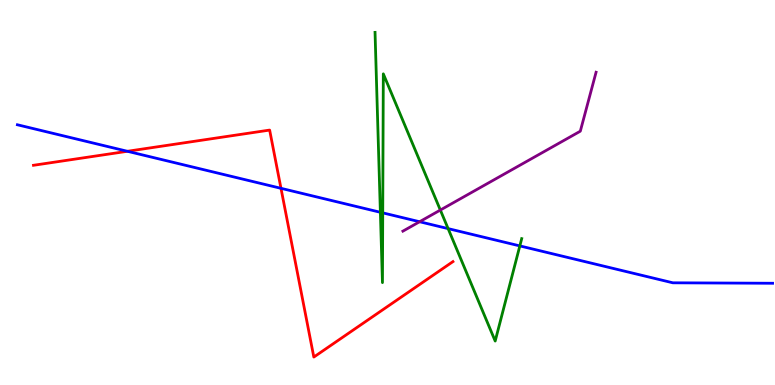[{'lines': ['blue', 'red'], 'intersections': [{'x': 1.64, 'y': 6.07}, {'x': 3.63, 'y': 5.11}]}, {'lines': ['green', 'red'], 'intersections': []}, {'lines': ['purple', 'red'], 'intersections': []}, {'lines': ['blue', 'green'], 'intersections': [{'x': 4.91, 'y': 4.49}, {'x': 4.94, 'y': 4.47}, {'x': 5.78, 'y': 4.06}, {'x': 6.71, 'y': 3.61}]}, {'lines': ['blue', 'purple'], 'intersections': [{'x': 5.41, 'y': 4.24}]}, {'lines': ['green', 'purple'], 'intersections': [{'x': 5.68, 'y': 4.54}]}]